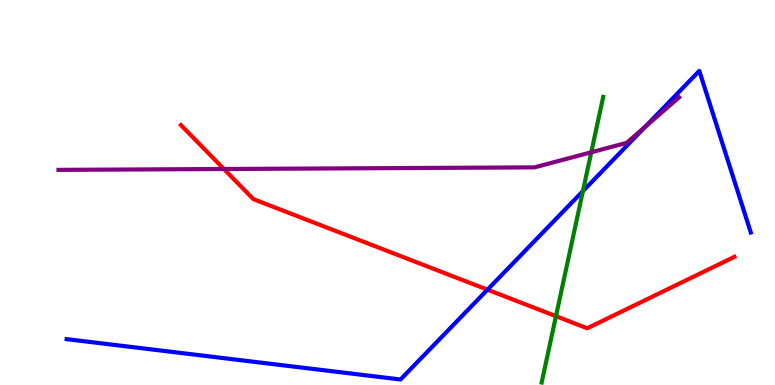[{'lines': ['blue', 'red'], 'intersections': [{'x': 6.29, 'y': 2.48}]}, {'lines': ['green', 'red'], 'intersections': [{'x': 7.17, 'y': 1.79}]}, {'lines': ['purple', 'red'], 'intersections': [{'x': 2.89, 'y': 5.61}]}, {'lines': ['blue', 'green'], 'intersections': [{'x': 7.52, 'y': 5.04}]}, {'lines': ['blue', 'purple'], 'intersections': [{'x': 8.32, 'y': 6.71}]}, {'lines': ['green', 'purple'], 'intersections': [{'x': 7.63, 'y': 6.05}]}]